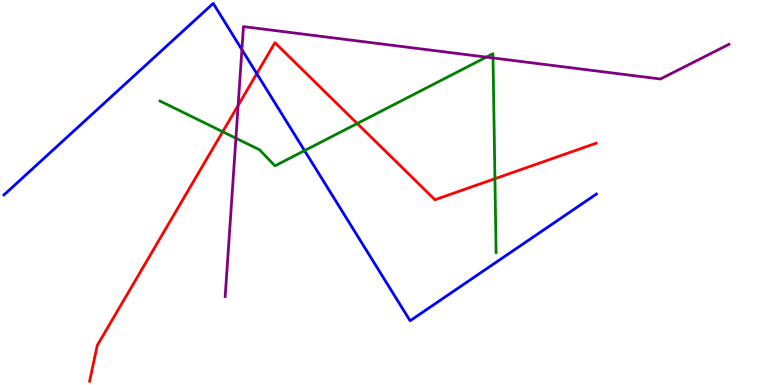[{'lines': ['blue', 'red'], 'intersections': [{'x': 3.31, 'y': 8.09}]}, {'lines': ['green', 'red'], 'intersections': [{'x': 2.87, 'y': 6.58}, {'x': 4.61, 'y': 6.79}, {'x': 6.39, 'y': 5.36}]}, {'lines': ['purple', 'red'], 'intersections': [{'x': 3.07, 'y': 7.26}]}, {'lines': ['blue', 'green'], 'intersections': [{'x': 3.93, 'y': 6.09}]}, {'lines': ['blue', 'purple'], 'intersections': [{'x': 3.12, 'y': 8.71}]}, {'lines': ['green', 'purple'], 'intersections': [{'x': 3.04, 'y': 6.41}, {'x': 6.27, 'y': 8.52}, {'x': 6.36, 'y': 8.49}]}]